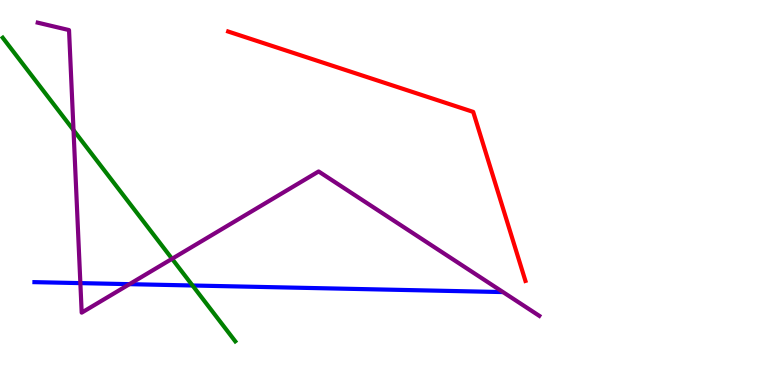[{'lines': ['blue', 'red'], 'intersections': []}, {'lines': ['green', 'red'], 'intersections': []}, {'lines': ['purple', 'red'], 'intersections': []}, {'lines': ['blue', 'green'], 'intersections': [{'x': 2.48, 'y': 2.58}]}, {'lines': ['blue', 'purple'], 'intersections': [{'x': 1.04, 'y': 2.65}, {'x': 1.67, 'y': 2.62}]}, {'lines': ['green', 'purple'], 'intersections': [{'x': 0.949, 'y': 6.62}, {'x': 2.22, 'y': 3.28}]}]